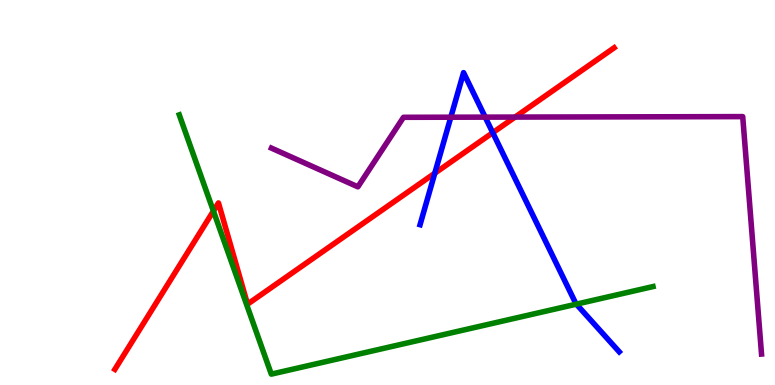[{'lines': ['blue', 'red'], 'intersections': [{'x': 5.61, 'y': 5.5}, {'x': 6.36, 'y': 6.55}]}, {'lines': ['green', 'red'], 'intersections': [{'x': 2.75, 'y': 4.52}]}, {'lines': ['purple', 'red'], 'intersections': [{'x': 6.65, 'y': 6.96}]}, {'lines': ['blue', 'green'], 'intersections': [{'x': 7.44, 'y': 2.1}]}, {'lines': ['blue', 'purple'], 'intersections': [{'x': 5.82, 'y': 6.96}, {'x': 6.26, 'y': 6.96}]}, {'lines': ['green', 'purple'], 'intersections': []}]